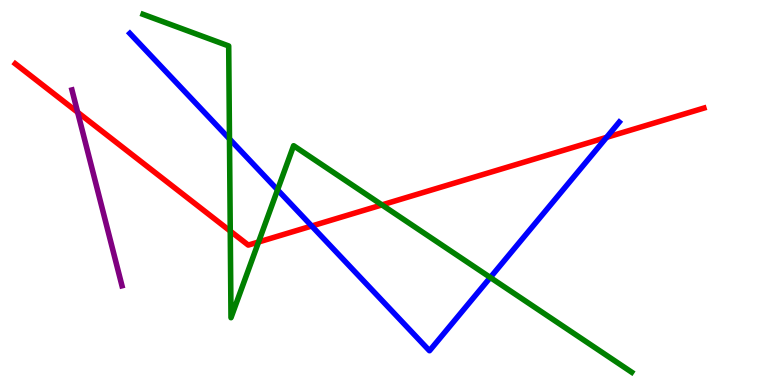[{'lines': ['blue', 'red'], 'intersections': [{'x': 4.02, 'y': 4.13}, {'x': 7.83, 'y': 6.43}]}, {'lines': ['green', 'red'], 'intersections': [{'x': 2.97, 'y': 4.0}, {'x': 3.34, 'y': 3.71}, {'x': 4.93, 'y': 4.68}]}, {'lines': ['purple', 'red'], 'intersections': [{'x': 1.0, 'y': 7.08}]}, {'lines': ['blue', 'green'], 'intersections': [{'x': 2.96, 'y': 6.39}, {'x': 3.58, 'y': 5.07}, {'x': 6.33, 'y': 2.79}]}, {'lines': ['blue', 'purple'], 'intersections': []}, {'lines': ['green', 'purple'], 'intersections': []}]